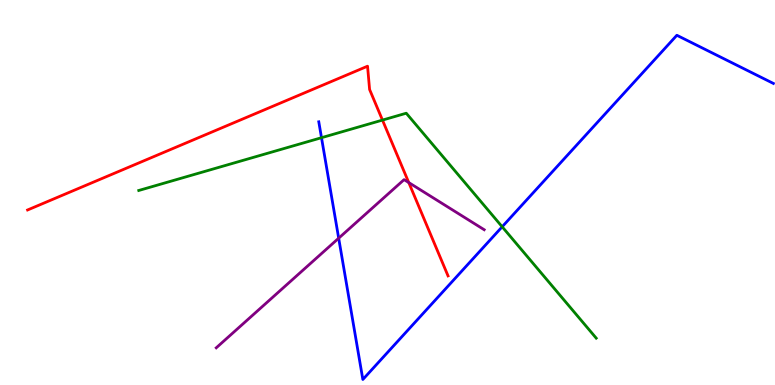[{'lines': ['blue', 'red'], 'intersections': []}, {'lines': ['green', 'red'], 'intersections': [{'x': 4.94, 'y': 6.88}]}, {'lines': ['purple', 'red'], 'intersections': [{'x': 5.27, 'y': 5.26}]}, {'lines': ['blue', 'green'], 'intersections': [{'x': 4.15, 'y': 6.42}, {'x': 6.48, 'y': 4.11}]}, {'lines': ['blue', 'purple'], 'intersections': [{'x': 4.37, 'y': 3.81}]}, {'lines': ['green', 'purple'], 'intersections': []}]